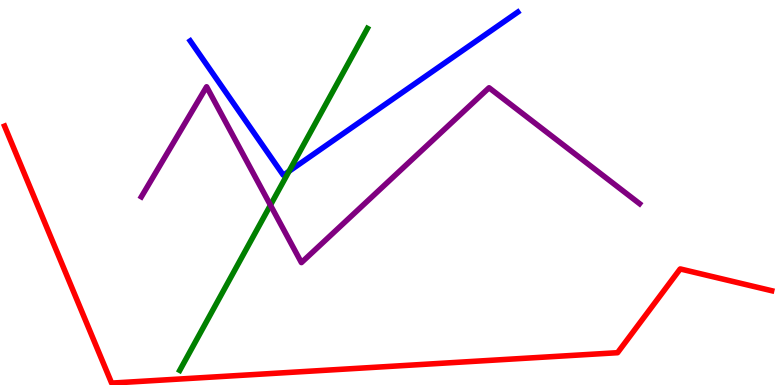[{'lines': ['blue', 'red'], 'intersections': []}, {'lines': ['green', 'red'], 'intersections': []}, {'lines': ['purple', 'red'], 'intersections': []}, {'lines': ['blue', 'green'], 'intersections': [{'x': 3.73, 'y': 5.55}]}, {'lines': ['blue', 'purple'], 'intersections': []}, {'lines': ['green', 'purple'], 'intersections': [{'x': 3.49, 'y': 4.67}]}]